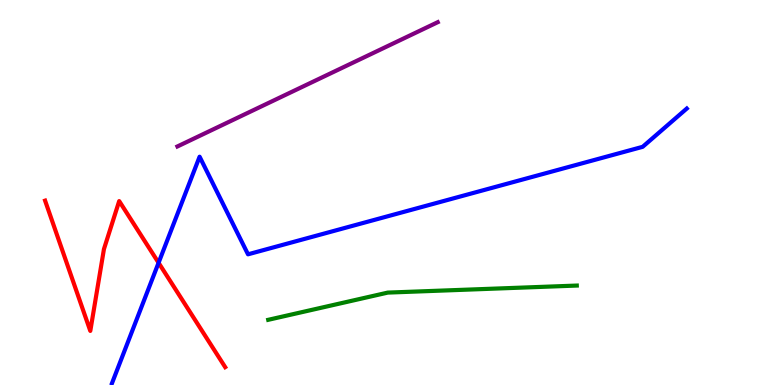[{'lines': ['blue', 'red'], 'intersections': [{'x': 2.05, 'y': 3.17}]}, {'lines': ['green', 'red'], 'intersections': []}, {'lines': ['purple', 'red'], 'intersections': []}, {'lines': ['blue', 'green'], 'intersections': []}, {'lines': ['blue', 'purple'], 'intersections': []}, {'lines': ['green', 'purple'], 'intersections': []}]